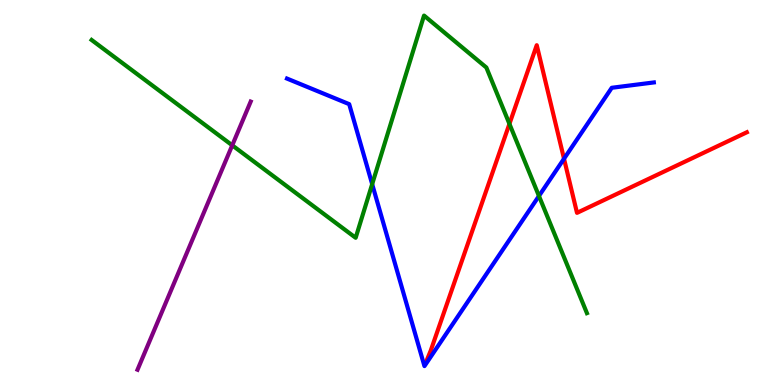[{'lines': ['blue', 'red'], 'intersections': [{'x': 7.28, 'y': 5.88}]}, {'lines': ['green', 'red'], 'intersections': [{'x': 6.57, 'y': 6.78}]}, {'lines': ['purple', 'red'], 'intersections': []}, {'lines': ['blue', 'green'], 'intersections': [{'x': 4.8, 'y': 5.22}, {'x': 6.95, 'y': 4.91}]}, {'lines': ['blue', 'purple'], 'intersections': []}, {'lines': ['green', 'purple'], 'intersections': [{'x': 3.0, 'y': 6.23}]}]